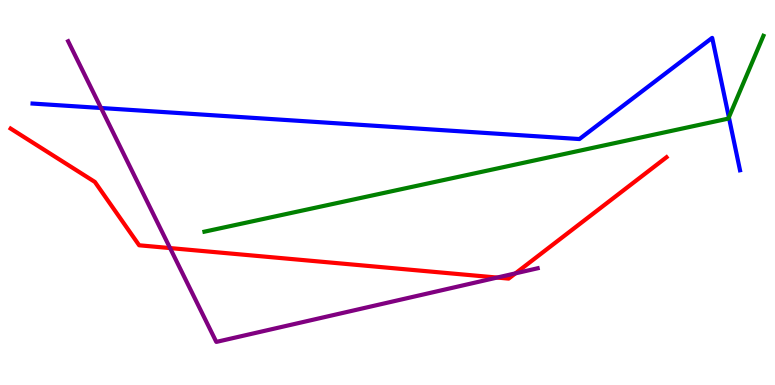[{'lines': ['blue', 'red'], 'intersections': []}, {'lines': ['green', 'red'], 'intersections': []}, {'lines': ['purple', 'red'], 'intersections': [{'x': 2.19, 'y': 3.56}, {'x': 6.41, 'y': 2.79}, {'x': 6.65, 'y': 2.9}]}, {'lines': ['blue', 'green'], 'intersections': [{'x': 9.4, 'y': 6.95}]}, {'lines': ['blue', 'purple'], 'intersections': [{'x': 1.3, 'y': 7.19}]}, {'lines': ['green', 'purple'], 'intersections': []}]